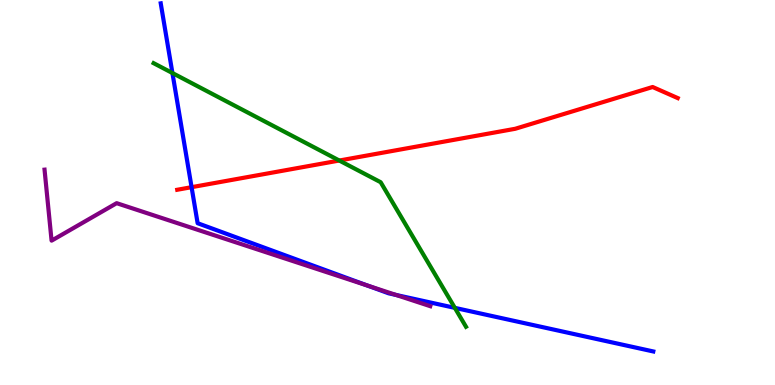[{'lines': ['blue', 'red'], 'intersections': [{'x': 2.47, 'y': 5.14}]}, {'lines': ['green', 'red'], 'intersections': [{'x': 4.38, 'y': 5.83}]}, {'lines': ['purple', 'red'], 'intersections': []}, {'lines': ['blue', 'green'], 'intersections': [{'x': 2.22, 'y': 8.1}, {'x': 5.87, 'y': 2.0}]}, {'lines': ['blue', 'purple'], 'intersections': [{'x': 4.74, 'y': 2.58}, {'x': 5.11, 'y': 2.34}]}, {'lines': ['green', 'purple'], 'intersections': []}]